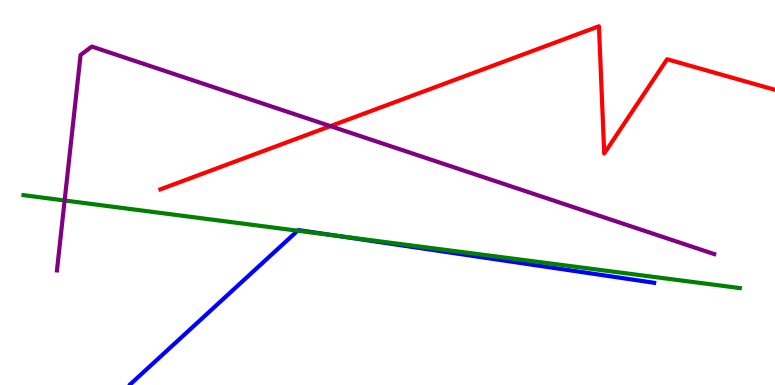[{'lines': ['blue', 'red'], 'intersections': []}, {'lines': ['green', 'red'], 'intersections': []}, {'lines': ['purple', 'red'], 'intersections': [{'x': 4.26, 'y': 6.72}]}, {'lines': ['blue', 'green'], 'intersections': [{'x': 3.84, 'y': 4.01}, {'x': 4.36, 'y': 3.87}]}, {'lines': ['blue', 'purple'], 'intersections': []}, {'lines': ['green', 'purple'], 'intersections': [{'x': 0.834, 'y': 4.79}]}]